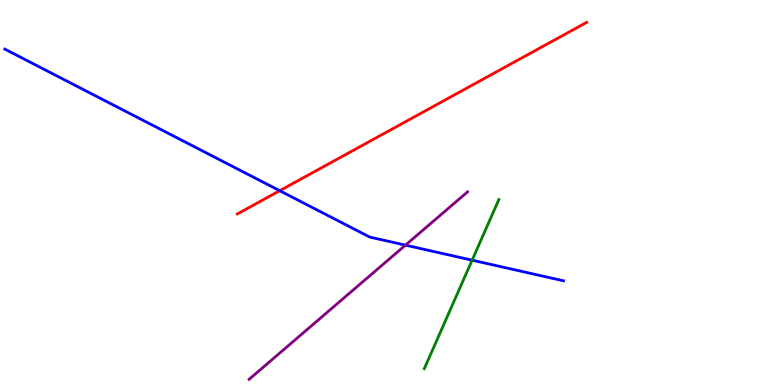[{'lines': ['blue', 'red'], 'intersections': [{'x': 3.61, 'y': 5.05}]}, {'lines': ['green', 'red'], 'intersections': []}, {'lines': ['purple', 'red'], 'intersections': []}, {'lines': ['blue', 'green'], 'intersections': [{'x': 6.09, 'y': 3.24}]}, {'lines': ['blue', 'purple'], 'intersections': [{'x': 5.23, 'y': 3.63}]}, {'lines': ['green', 'purple'], 'intersections': []}]